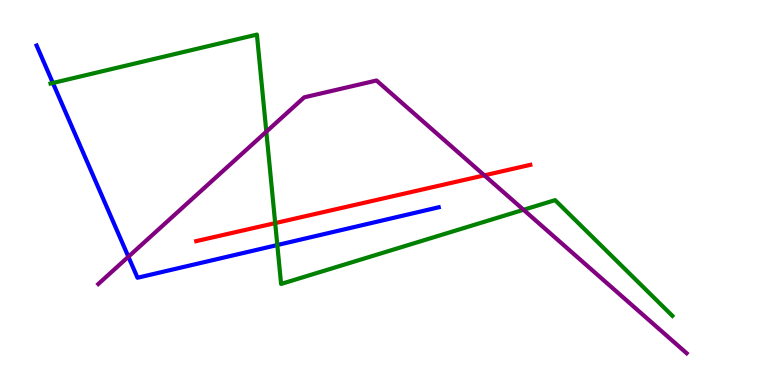[{'lines': ['blue', 'red'], 'intersections': []}, {'lines': ['green', 'red'], 'intersections': [{'x': 3.55, 'y': 4.21}]}, {'lines': ['purple', 'red'], 'intersections': [{'x': 6.25, 'y': 5.45}]}, {'lines': ['blue', 'green'], 'intersections': [{'x': 0.682, 'y': 7.84}, {'x': 3.58, 'y': 3.64}]}, {'lines': ['blue', 'purple'], 'intersections': [{'x': 1.66, 'y': 3.33}]}, {'lines': ['green', 'purple'], 'intersections': [{'x': 3.44, 'y': 6.58}, {'x': 6.76, 'y': 4.55}]}]